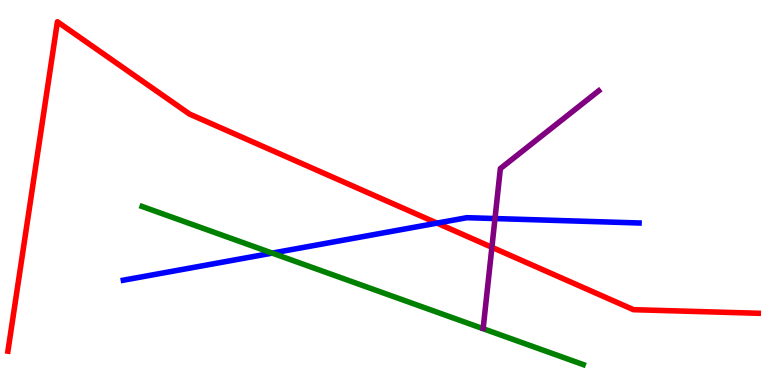[{'lines': ['blue', 'red'], 'intersections': [{'x': 5.64, 'y': 4.2}]}, {'lines': ['green', 'red'], 'intersections': []}, {'lines': ['purple', 'red'], 'intersections': [{'x': 6.35, 'y': 3.58}]}, {'lines': ['blue', 'green'], 'intersections': [{'x': 3.51, 'y': 3.43}]}, {'lines': ['blue', 'purple'], 'intersections': [{'x': 6.39, 'y': 4.32}]}, {'lines': ['green', 'purple'], 'intersections': []}]